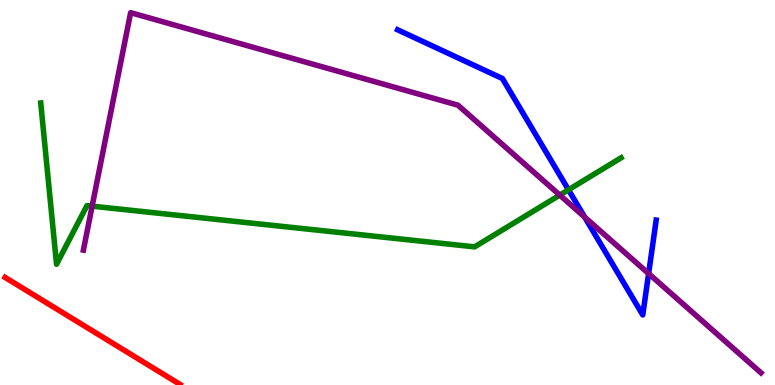[{'lines': ['blue', 'red'], 'intersections': []}, {'lines': ['green', 'red'], 'intersections': []}, {'lines': ['purple', 'red'], 'intersections': []}, {'lines': ['blue', 'green'], 'intersections': [{'x': 7.34, 'y': 5.07}]}, {'lines': ['blue', 'purple'], 'intersections': [{'x': 7.54, 'y': 4.36}, {'x': 8.37, 'y': 2.89}]}, {'lines': ['green', 'purple'], 'intersections': [{'x': 1.19, 'y': 4.65}, {'x': 7.22, 'y': 4.93}]}]